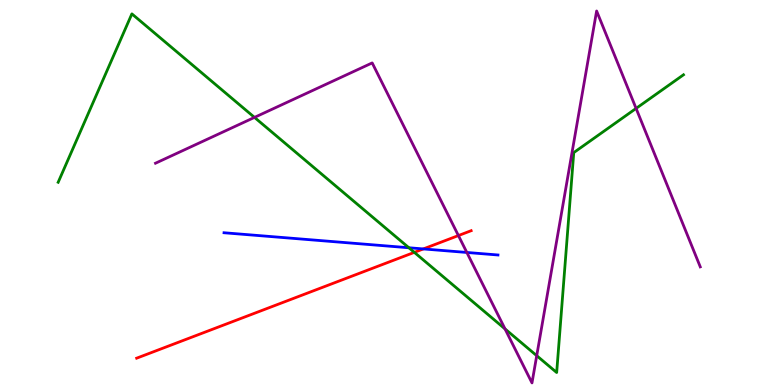[{'lines': ['blue', 'red'], 'intersections': [{'x': 5.46, 'y': 3.53}]}, {'lines': ['green', 'red'], 'intersections': [{'x': 5.35, 'y': 3.45}]}, {'lines': ['purple', 'red'], 'intersections': [{'x': 5.91, 'y': 3.88}]}, {'lines': ['blue', 'green'], 'intersections': [{'x': 5.28, 'y': 3.56}]}, {'lines': ['blue', 'purple'], 'intersections': [{'x': 6.02, 'y': 3.44}]}, {'lines': ['green', 'purple'], 'intersections': [{'x': 3.28, 'y': 6.95}, {'x': 6.52, 'y': 1.46}, {'x': 6.93, 'y': 0.762}, {'x': 8.21, 'y': 7.18}]}]